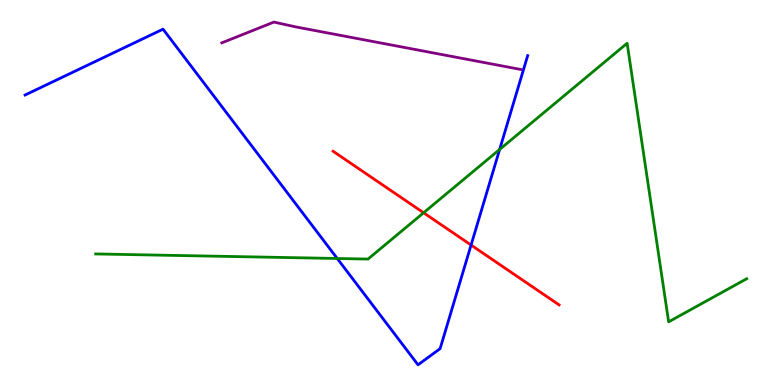[{'lines': ['blue', 'red'], 'intersections': [{'x': 6.08, 'y': 3.64}]}, {'lines': ['green', 'red'], 'intersections': [{'x': 5.47, 'y': 4.47}]}, {'lines': ['purple', 'red'], 'intersections': []}, {'lines': ['blue', 'green'], 'intersections': [{'x': 4.35, 'y': 3.29}, {'x': 6.45, 'y': 6.12}]}, {'lines': ['blue', 'purple'], 'intersections': []}, {'lines': ['green', 'purple'], 'intersections': []}]